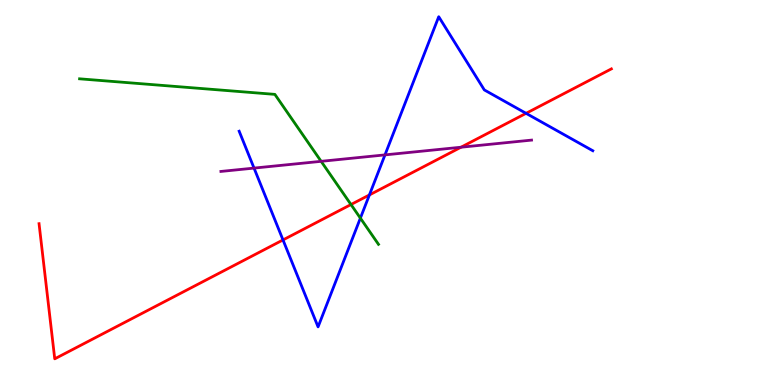[{'lines': ['blue', 'red'], 'intersections': [{'x': 3.65, 'y': 3.77}, {'x': 4.77, 'y': 4.94}, {'x': 6.79, 'y': 7.06}]}, {'lines': ['green', 'red'], 'intersections': [{'x': 4.53, 'y': 4.69}]}, {'lines': ['purple', 'red'], 'intersections': [{'x': 5.95, 'y': 6.18}]}, {'lines': ['blue', 'green'], 'intersections': [{'x': 4.65, 'y': 4.33}]}, {'lines': ['blue', 'purple'], 'intersections': [{'x': 3.28, 'y': 5.63}, {'x': 4.97, 'y': 5.98}]}, {'lines': ['green', 'purple'], 'intersections': [{'x': 4.14, 'y': 5.81}]}]